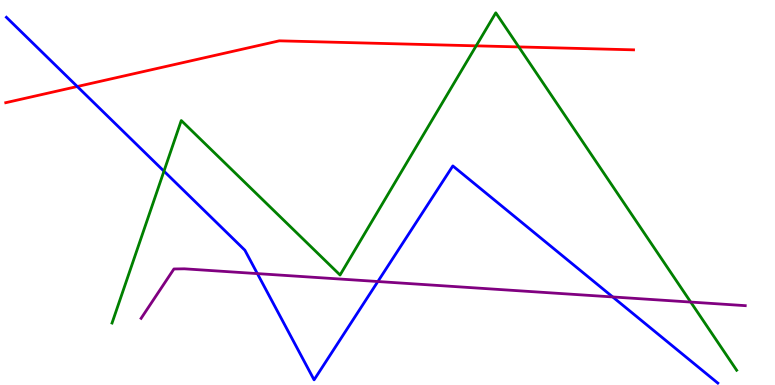[{'lines': ['blue', 'red'], 'intersections': [{'x': 0.997, 'y': 7.75}]}, {'lines': ['green', 'red'], 'intersections': [{'x': 6.14, 'y': 8.81}, {'x': 6.69, 'y': 8.78}]}, {'lines': ['purple', 'red'], 'intersections': []}, {'lines': ['blue', 'green'], 'intersections': [{'x': 2.12, 'y': 5.55}]}, {'lines': ['blue', 'purple'], 'intersections': [{'x': 3.32, 'y': 2.89}, {'x': 4.88, 'y': 2.69}, {'x': 7.91, 'y': 2.29}]}, {'lines': ['green', 'purple'], 'intersections': [{'x': 8.91, 'y': 2.15}]}]